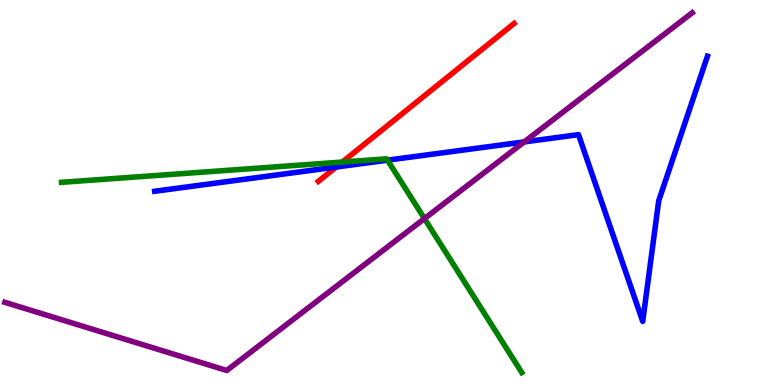[{'lines': ['blue', 'red'], 'intersections': [{'x': 4.34, 'y': 5.66}]}, {'lines': ['green', 'red'], 'intersections': [{'x': 4.42, 'y': 5.79}]}, {'lines': ['purple', 'red'], 'intersections': []}, {'lines': ['blue', 'green'], 'intersections': [{'x': 5.0, 'y': 5.84}]}, {'lines': ['blue', 'purple'], 'intersections': [{'x': 6.76, 'y': 6.31}]}, {'lines': ['green', 'purple'], 'intersections': [{'x': 5.48, 'y': 4.32}]}]